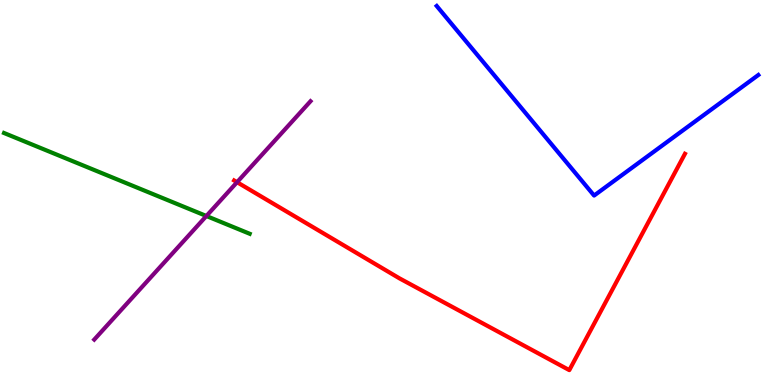[{'lines': ['blue', 'red'], 'intersections': []}, {'lines': ['green', 'red'], 'intersections': []}, {'lines': ['purple', 'red'], 'intersections': [{'x': 3.06, 'y': 5.27}]}, {'lines': ['blue', 'green'], 'intersections': []}, {'lines': ['blue', 'purple'], 'intersections': []}, {'lines': ['green', 'purple'], 'intersections': [{'x': 2.66, 'y': 4.39}]}]